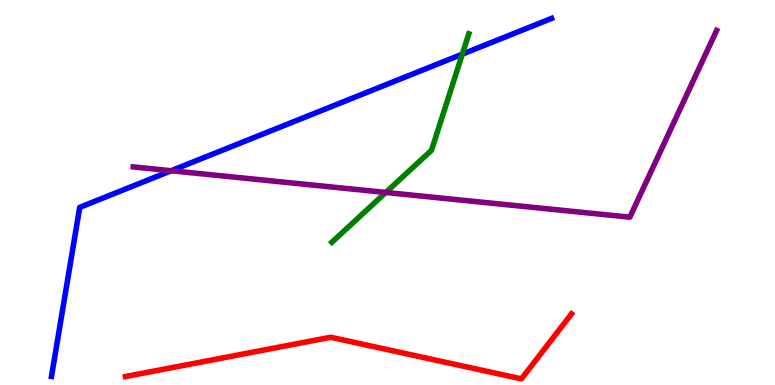[{'lines': ['blue', 'red'], 'intersections': []}, {'lines': ['green', 'red'], 'intersections': []}, {'lines': ['purple', 'red'], 'intersections': []}, {'lines': ['blue', 'green'], 'intersections': [{'x': 5.97, 'y': 8.59}]}, {'lines': ['blue', 'purple'], 'intersections': [{'x': 2.21, 'y': 5.57}]}, {'lines': ['green', 'purple'], 'intersections': [{'x': 4.98, 'y': 5.0}]}]